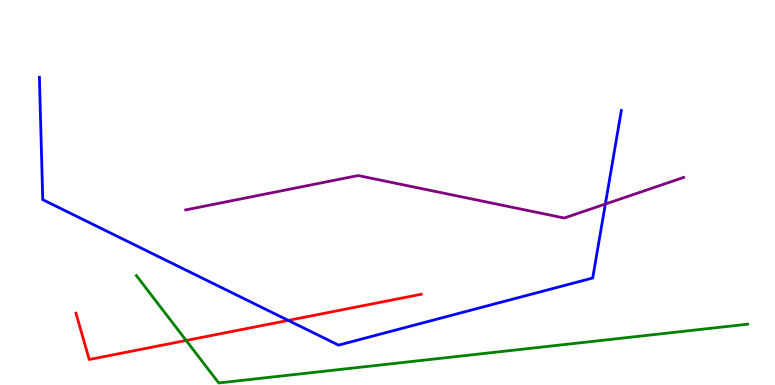[{'lines': ['blue', 'red'], 'intersections': [{'x': 3.72, 'y': 1.68}]}, {'lines': ['green', 'red'], 'intersections': [{'x': 2.4, 'y': 1.16}]}, {'lines': ['purple', 'red'], 'intersections': []}, {'lines': ['blue', 'green'], 'intersections': []}, {'lines': ['blue', 'purple'], 'intersections': [{'x': 7.81, 'y': 4.7}]}, {'lines': ['green', 'purple'], 'intersections': []}]